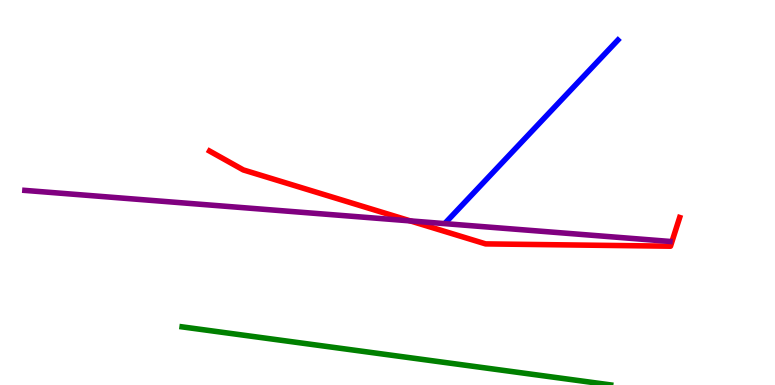[{'lines': ['blue', 'red'], 'intersections': []}, {'lines': ['green', 'red'], 'intersections': []}, {'lines': ['purple', 'red'], 'intersections': [{'x': 5.29, 'y': 4.26}]}, {'lines': ['blue', 'green'], 'intersections': []}, {'lines': ['blue', 'purple'], 'intersections': []}, {'lines': ['green', 'purple'], 'intersections': []}]